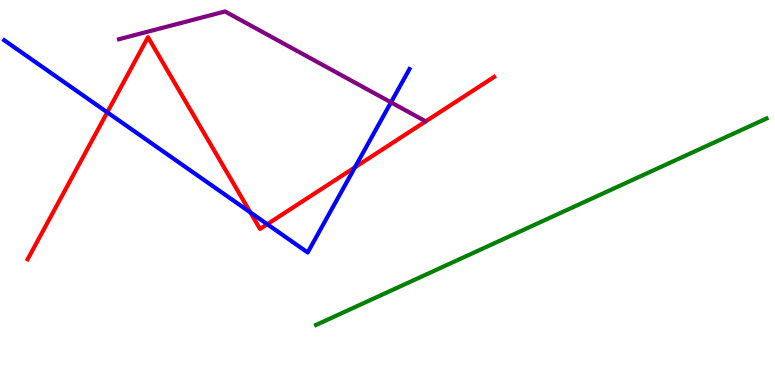[{'lines': ['blue', 'red'], 'intersections': [{'x': 1.38, 'y': 7.08}, {'x': 3.23, 'y': 4.48}, {'x': 3.45, 'y': 4.18}, {'x': 4.58, 'y': 5.66}]}, {'lines': ['green', 'red'], 'intersections': []}, {'lines': ['purple', 'red'], 'intersections': []}, {'lines': ['blue', 'green'], 'intersections': []}, {'lines': ['blue', 'purple'], 'intersections': [{'x': 5.05, 'y': 7.34}]}, {'lines': ['green', 'purple'], 'intersections': []}]